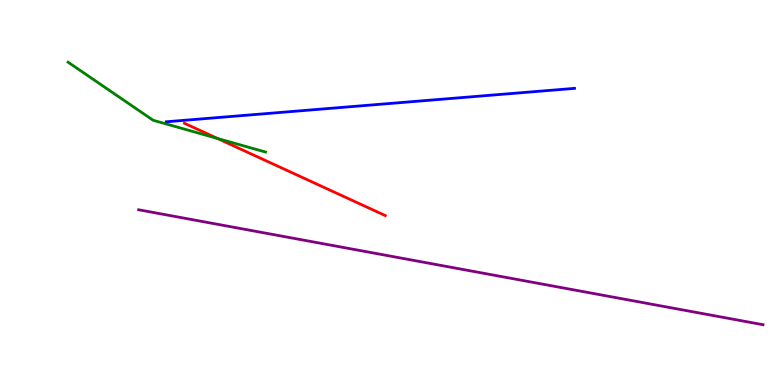[{'lines': ['blue', 'red'], 'intersections': []}, {'lines': ['green', 'red'], 'intersections': [{'x': 2.81, 'y': 6.4}]}, {'lines': ['purple', 'red'], 'intersections': []}, {'lines': ['blue', 'green'], 'intersections': []}, {'lines': ['blue', 'purple'], 'intersections': []}, {'lines': ['green', 'purple'], 'intersections': []}]